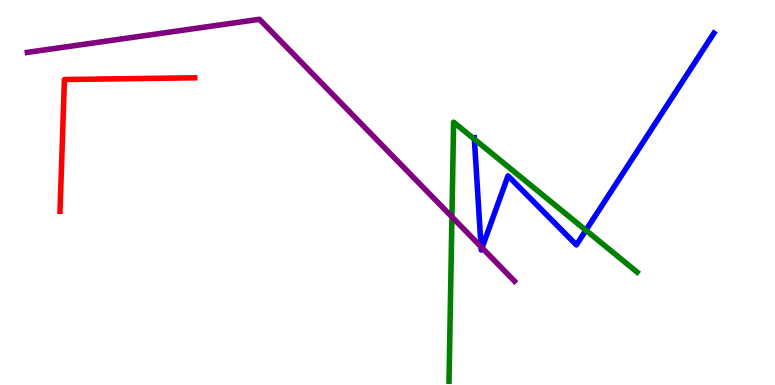[{'lines': ['blue', 'red'], 'intersections': []}, {'lines': ['green', 'red'], 'intersections': []}, {'lines': ['purple', 'red'], 'intersections': []}, {'lines': ['blue', 'green'], 'intersections': [{'x': 6.12, 'y': 6.39}, {'x': 7.56, 'y': 4.02}]}, {'lines': ['blue', 'purple'], 'intersections': [{'x': 6.21, 'y': 3.59}, {'x': 6.22, 'y': 3.56}]}, {'lines': ['green', 'purple'], 'intersections': [{'x': 5.83, 'y': 4.37}]}]